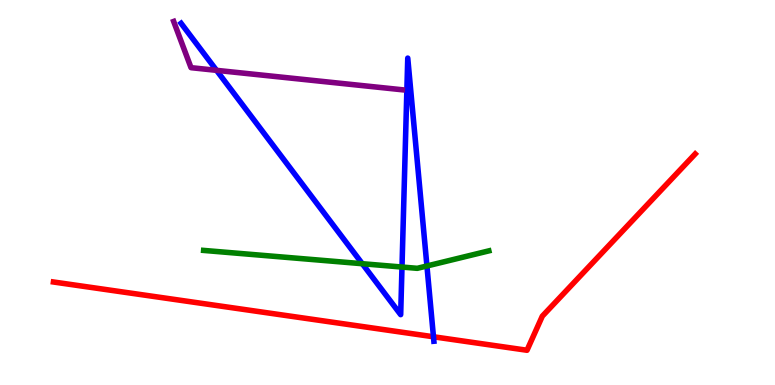[{'lines': ['blue', 'red'], 'intersections': [{'x': 5.59, 'y': 1.25}]}, {'lines': ['green', 'red'], 'intersections': []}, {'lines': ['purple', 'red'], 'intersections': []}, {'lines': ['blue', 'green'], 'intersections': [{'x': 4.67, 'y': 3.15}, {'x': 5.19, 'y': 3.06}, {'x': 5.51, 'y': 3.09}]}, {'lines': ['blue', 'purple'], 'intersections': [{'x': 2.79, 'y': 8.17}]}, {'lines': ['green', 'purple'], 'intersections': []}]